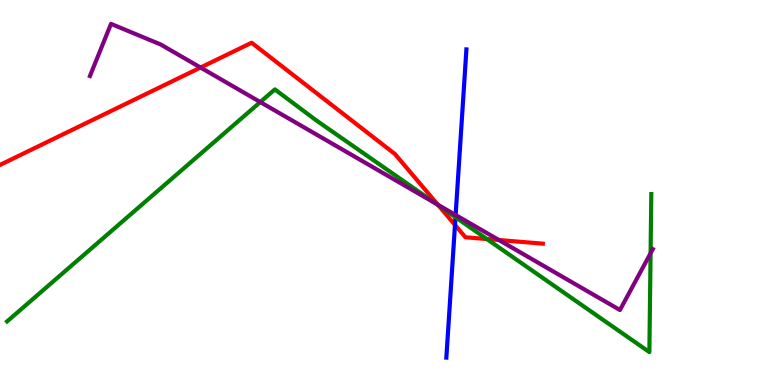[{'lines': ['blue', 'red'], 'intersections': [{'x': 5.87, 'y': 4.16}]}, {'lines': ['green', 'red'], 'intersections': [{'x': 5.66, 'y': 4.67}, {'x': 6.28, 'y': 3.79}]}, {'lines': ['purple', 'red'], 'intersections': [{'x': 2.59, 'y': 8.25}, {'x': 5.65, 'y': 4.68}, {'x': 6.44, 'y': 3.77}]}, {'lines': ['blue', 'green'], 'intersections': [{'x': 5.88, 'y': 4.36}]}, {'lines': ['blue', 'purple'], 'intersections': [{'x': 5.88, 'y': 4.42}]}, {'lines': ['green', 'purple'], 'intersections': [{'x': 3.36, 'y': 7.35}, {'x': 5.62, 'y': 4.71}, {'x': 8.39, 'y': 3.42}]}]